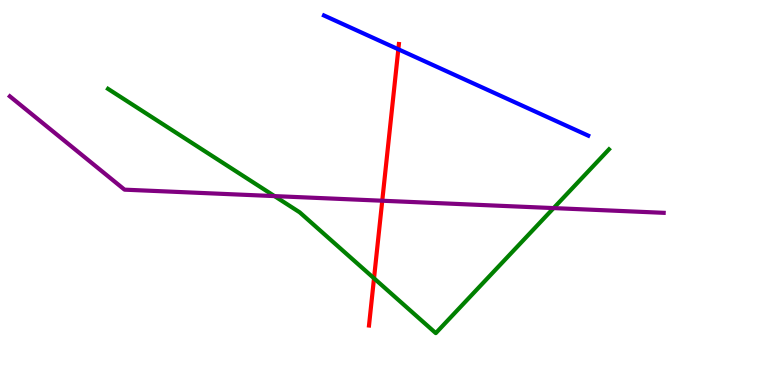[{'lines': ['blue', 'red'], 'intersections': [{'x': 5.14, 'y': 8.72}]}, {'lines': ['green', 'red'], 'intersections': [{'x': 4.83, 'y': 2.77}]}, {'lines': ['purple', 'red'], 'intersections': [{'x': 4.93, 'y': 4.79}]}, {'lines': ['blue', 'green'], 'intersections': []}, {'lines': ['blue', 'purple'], 'intersections': []}, {'lines': ['green', 'purple'], 'intersections': [{'x': 3.54, 'y': 4.91}, {'x': 7.14, 'y': 4.59}]}]